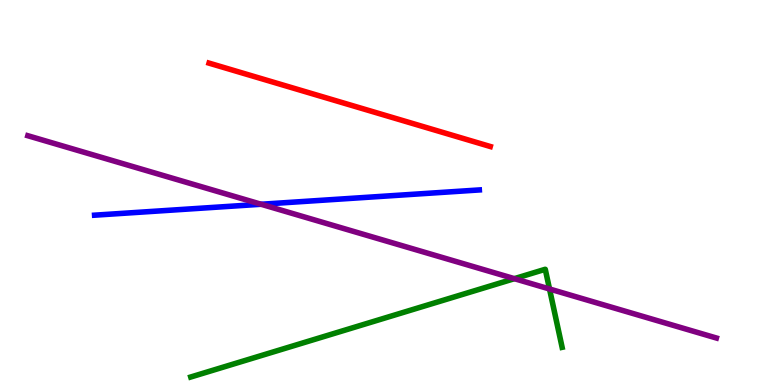[{'lines': ['blue', 'red'], 'intersections': []}, {'lines': ['green', 'red'], 'intersections': []}, {'lines': ['purple', 'red'], 'intersections': []}, {'lines': ['blue', 'green'], 'intersections': []}, {'lines': ['blue', 'purple'], 'intersections': [{'x': 3.37, 'y': 4.69}]}, {'lines': ['green', 'purple'], 'intersections': [{'x': 6.64, 'y': 2.76}, {'x': 7.09, 'y': 2.49}]}]